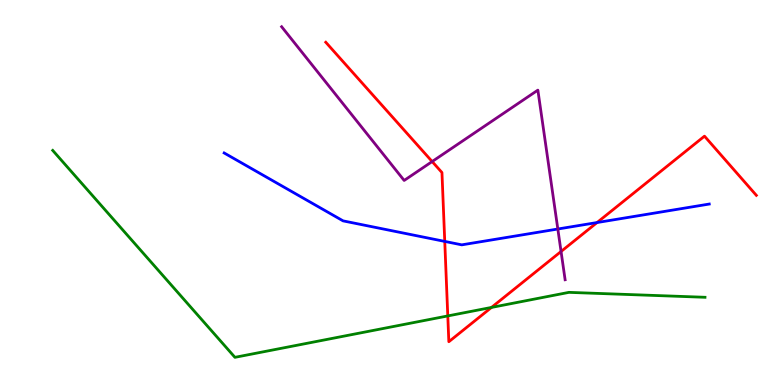[{'lines': ['blue', 'red'], 'intersections': [{'x': 5.74, 'y': 3.73}, {'x': 7.7, 'y': 4.22}]}, {'lines': ['green', 'red'], 'intersections': [{'x': 5.78, 'y': 1.79}, {'x': 6.34, 'y': 2.01}]}, {'lines': ['purple', 'red'], 'intersections': [{'x': 5.58, 'y': 5.8}, {'x': 7.24, 'y': 3.47}]}, {'lines': ['blue', 'green'], 'intersections': []}, {'lines': ['blue', 'purple'], 'intersections': [{'x': 7.2, 'y': 4.05}]}, {'lines': ['green', 'purple'], 'intersections': []}]